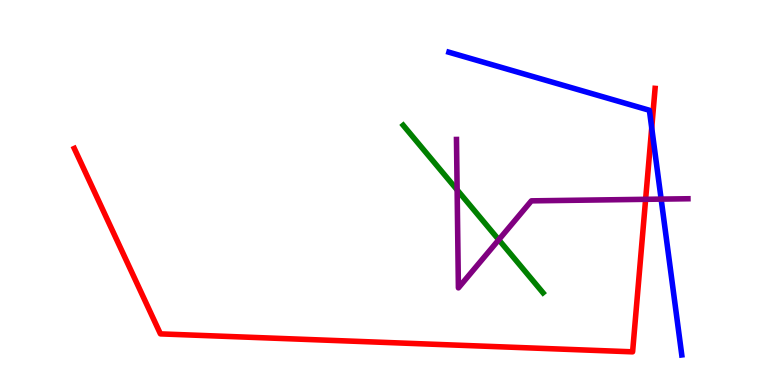[{'lines': ['blue', 'red'], 'intersections': [{'x': 8.41, 'y': 6.68}]}, {'lines': ['green', 'red'], 'intersections': []}, {'lines': ['purple', 'red'], 'intersections': [{'x': 8.33, 'y': 4.82}]}, {'lines': ['blue', 'green'], 'intersections': []}, {'lines': ['blue', 'purple'], 'intersections': [{'x': 8.53, 'y': 4.83}]}, {'lines': ['green', 'purple'], 'intersections': [{'x': 5.9, 'y': 5.07}, {'x': 6.44, 'y': 3.77}]}]